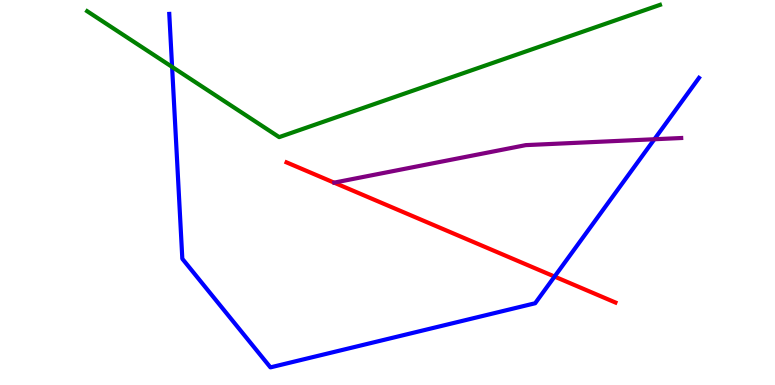[{'lines': ['blue', 'red'], 'intersections': [{'x': 7.16, 'y': 2.82}]}, {'lines': ['green', 'red'], 'intersections': []}, {'lines': ['purple', 'red'], 'intersections': []}, {'lines': ['blue', 'green'], 'intersections': [{'x': 2.22, 'y': 8.26}]}, {'lines': ['blue', 'purple'], 'intersections': [{'x': 8.44, 'y': 6.38}]}, {'lines': ['green', 'purple'], 'intersections': []}]